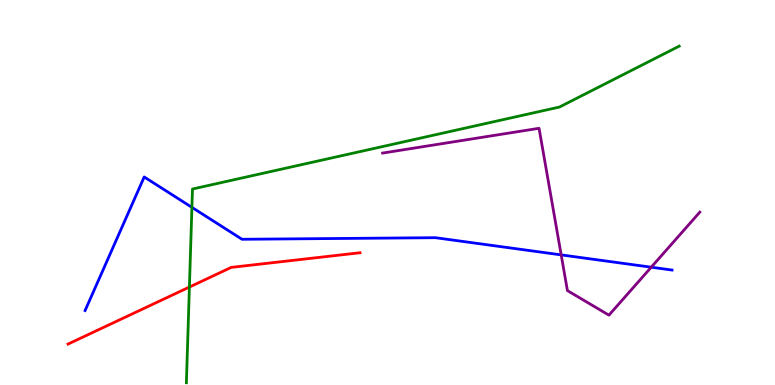[{'lines': ['blue', 'red'], 'intersections': []}, {'lines': ['green', 'red'], 'intersections': [{'x': 2.44, 'y': 2.54}]}, {'lines': ['purple', 'red'], 'intersections': []}, {'lines': ['blue', 'green'], 'intersections': [{'x': 2.48, 'y': 4.61}]}, {'lines': ['blue', 'purple'], 'intersections': [{'x': 7.24, 'y': 3.38}, {'x': 8.4, 'y': 3.06}]}, {'lines': ['green', 'purple'], 'intersections': []}]